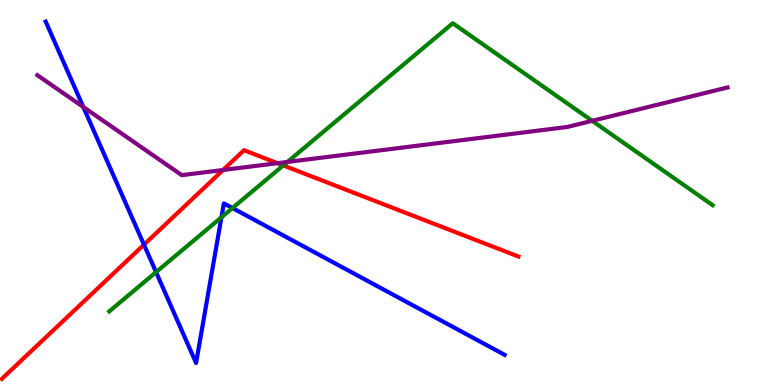[{'lines': ['blue', 'red'], 'intersections': [{'x': 1.86, 'y': 3.64}]}, {'lines': ['green', 'red'], 'intersections': [{'x': 3.66, 'y': 5.7}]}, {'lines': ['purple', 'red'], 'intersections': [{'x': 2.88, 'y': 5.58}, {'x': 3.58, 'y': 5.76}]}, {'lines': ['blue', 'green'], 'intersections': [{'x': 2.01, 'y': 2.93}, {'x': 2.86, 'y': 4.36}, {'x': 3.0, 'y': 4.6}]}, {'lines': ['blue', 'purple'], 'intersections': [{'x': 1.08, 'y': 7.22}]}, {'lines': ['green', 'purple'], 'intersections': [{'x': 3.71, 'y': 5.79}, {'x': 7.64, 'y': 6.86}]}]